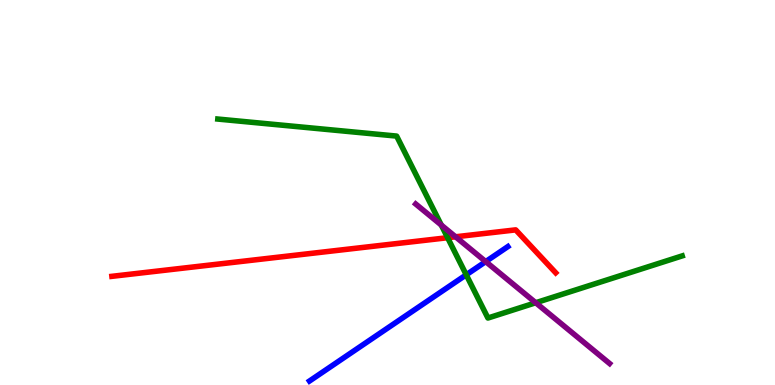[{'lines': ['blue', 'red'], 'intersections': []}, {'lines': ['green', 'red'], 'intersections': [{'x': 5.78, 'y': 3.83}]}, {'lines': ['purple', 'red'], 'intersections': [{'x': 5.88, 'y': 3.85}]}, {'lines': ['blue', 'green'], 'intersections': [{'x': 6.02, 'y': 2.86}]}, {'lines': ['blue', 'purple'], 'intersections': [{'x': 6.27, 'y': 3.21}]}, {'lines': ['green', 'purple'], 'intersections': [{'x': 5.69, 'y': 4.15}, {'x': 6.91, 'y': 2.14}]}]